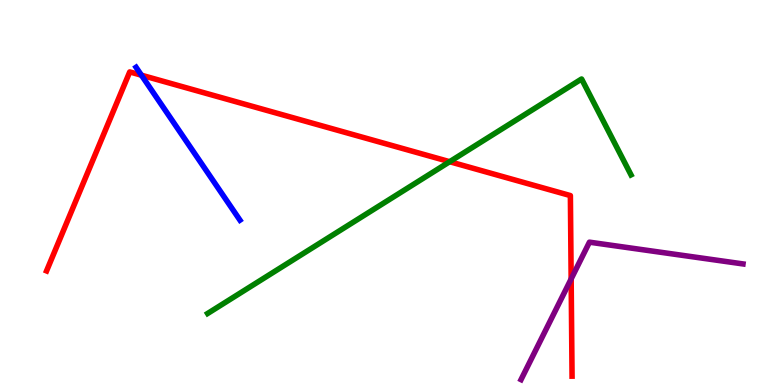[{'lines': ['blue', 'red'], 'intersections': [{'x': 1.82, 'y': 8.05}]}, {'lines': ['green', 'red'], 'intersections': [{'x': 5.8, 'y': 5.8}]}, {'lines': ['purple', 'red'], 'intersections': [{'x': 7.37, 'y': 2.76}]}, {'lines': ['blue', 'green'], 'intersections': []}, {'lines': ['blue', 'purple'], 'intersections': []}, {'lines': ['green', 'purple'], 'intersections': []}]